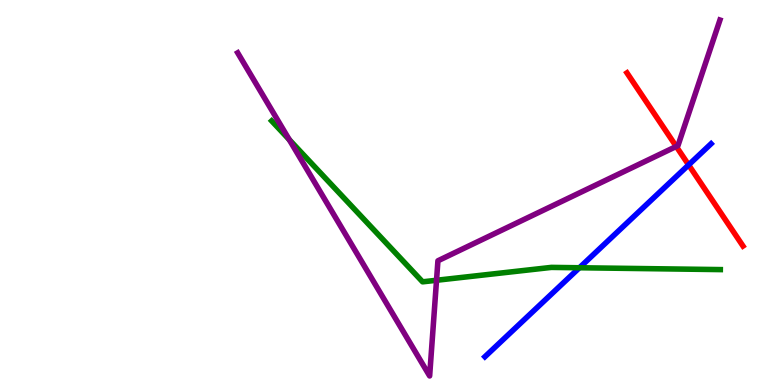[{'lines': ['blue', 'red'], 'intersections': [{'x': 8.89, 'y': 5.72}]}, {'lines': ['green', 'red'], 'intersections': []}, {'lines': ['purple', 'red'], 'intersections': [{'x': 8.73, 'y': 6.2}]}, {'lines': ['blue', 'green'], 'intersections': [{'x': 7.48, 'y': 3.05}]}, {'lines': ['blue', 'purple'], 'intersections': []}, {'lines': ['green', 'purple'], 'intersections': [{'x': 3.73, 'y': 6.37}, {'x': 5.63, 'y': 2.72}]}]